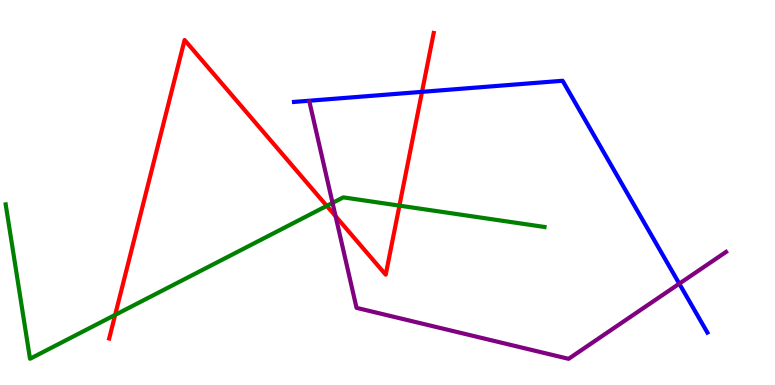[{'lines': ['blue', 'red'], 'intersections': [{'x': 5.45, 'y': 7.61}]}, {'lines': ['green', 'red'], 'intersections': [{'x': 1.49, 'y': 1.82}, {'x': 4.22, 'y': 4.65}, {'x': 5.15, 'y': 4.66}]}, {'lines': ['purple', 'red'], 'intersections': [{'x': 4.33, 'y': 4.39}]}, {'lines': ['blue', 'green'], 'intersections': []}, {'lines': ['blue', 'purple'], 'intersections': [{'x': 8.76, 'y': 2.63}]}, {'lines': ['green', 'purple'], 'intersections': [{'x': 4.29, 'y': 4.73}]}]